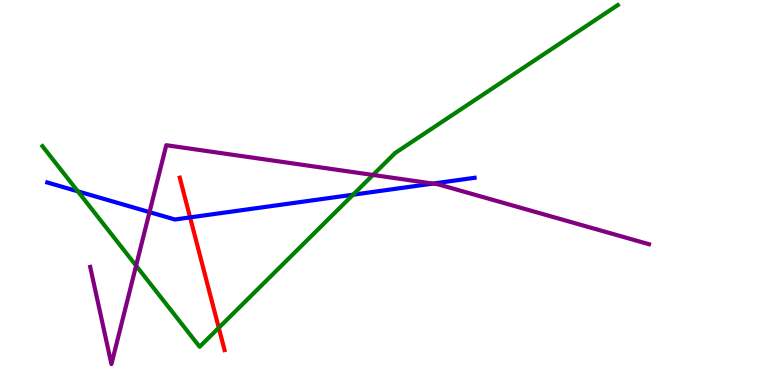[{'lines': ['blue', 'red'], 'intersections': [{'x': 2.45, 'y': 4.35}]}, {'lines': ['green', 'red'], 'intersections': [{'x': 2.82, 'y': 1.49}]}, {'lines': ['purple', 'red'], 'intersections': []}, {'lines': ['blue', 'green'], 'intersections': [{'x': 1.0, 'y': 5.03}, {'x': 4.56, 'y': 4.94}]}, {'lines': ['blue', 'purple'], 'intersections': [{'x': 1.93, 'y': 4.49}, {'x': 5.59, 'y': 5.23}]}, {'lines': ['green', 'purple'], 'intersections': [{'x': 1.76, 'y': 3.1}, {'x': 4.81, 'y': 5.46}]}]